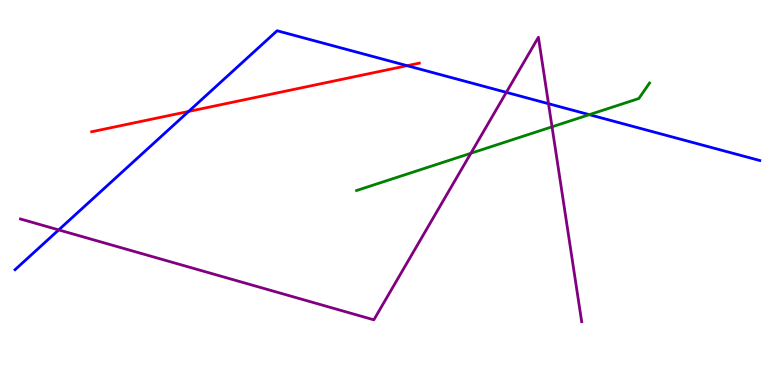[{'lines': ['blue', 'red'], 'intersections': [{'x': 2.43, 'y': 7.11}, {'x': 5.25, 'y': 8.29}]}, {'lines': ['green', 'red'], 'intersections': []}, {'lines': ['purple', 'red'], 'intersections': []}, {'lines': ['blue', 'green'], 'intersections': [{'x': 7.6, 'y': 7.02}]}, {'lines': ['blue', 'purple'], 'intersections': [{'x': 0.757, 'y': 4.03}, {'x': 6.53, 'y': 7.6}, {'x': 7.08, 'y': 7.31}]}, {'lines': ['green', 'purple'], 'intersections': [{'x': 6.08, 'y': 6.02}, {'x': 7.12, 'y': 6.71}]}]